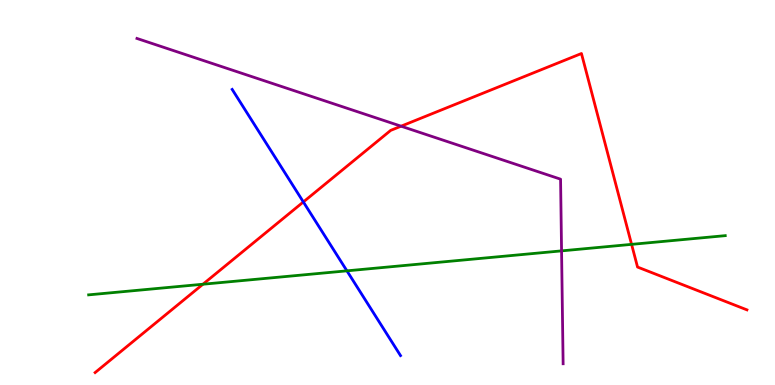[{'lines': ['blue', 'red'], 'intersections': [{'x': 3.91, 'y': 4.75}]}, {'lines': ['green', 'red'], 'intersections': [{'x': 2.62, 'y': 2.62}, {'x': 8.15, 'y': 3.65}]}, {'lines': ['purple', 'red'], 'intersections': [{'x': 5.18, 'y': 6.72}]}, {'lines': ['blue', 'green'], 'intersections': [{'x': 4.48, 'y': 2.97}]}, {'lines': ['blue', 'purple'], 'intersections': []}, {'lines': ['green', 'purple'], 'intersections': [{'x': 7.25, 'y': 3.48}]}]